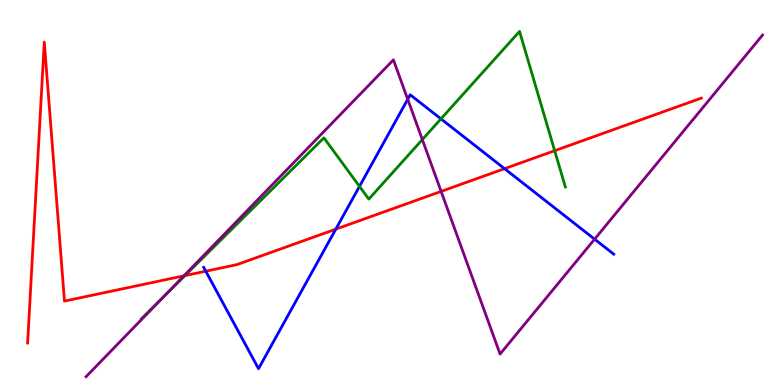[{'lines': ['blue', 'red'], 'intersections': [{'x': 2.66, 'y': 2.96}, {'x': 4.33, 'y': 4.05}, {'x': 6.51, 'y': 5.62}]}, {'lines': ['green', 'red'], 'intersections': [{'x': 2.39, 'y': 2.84}, {'x': 7.16, 'y': 6.09}]}, {'lines': ['purple', 'red'], 'intersections': [{'x': 2.37, 'y': 2.84}, {'x': 5.69, 'y': 5.03}]}, {'lines': ['blue', 'green'], 'intersections': [{'x': 4.64, 'y': 5.16}, {'x': 5.69, 'y': 6.91}]}, {'lines': ['blue', 'purple'], 'intersections': [{'x': 5.26, 'y': 7.42}, {'x': 7.67, 'y': 3.79}]}, {'lines': ['green', 'purple'], 'intersections': [{'x': 2.12, 'y': 2.3}, {'x': 5.45, 'y': 6.37}]}]